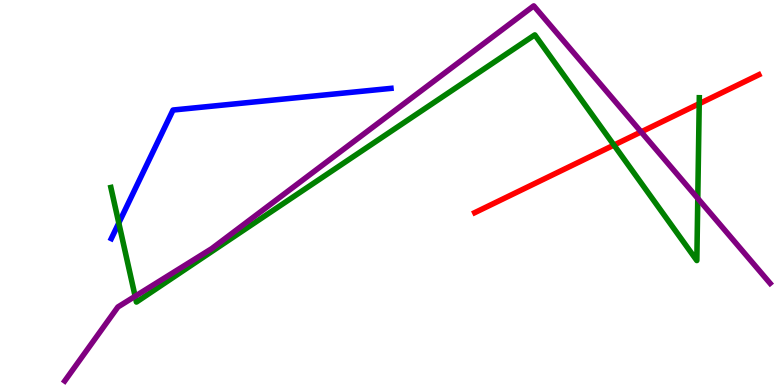[{'lines': ['blue', 'red'], 'intersections': []}, {'lines': ['green', 'red'], 'intersections': [{'x': 7.92, 'y': 6.23}, {'x': 9.02, 'y': 7.31}]}, {'lines': ['purple', 'red'], 'intersections': [{'x': 8.27, 'y': 6.57}]}, {'lines': ['blue', 'green'], 'intersections': [{'x': 1.53, 'y': 4.21}]}, {'lines': ['blue', 'purple'], 'intersections': []}, {'lines': ['green', 'purple'], 'intersections': [{'x': 1.74, 'y': 2.3}, {'x': 9.0, 'y': 4.85}]}]